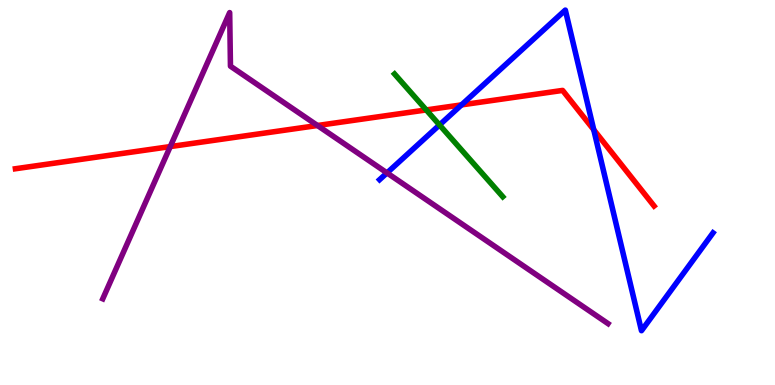[{'lines': ['blue', 'red'], 'intersections': [{'x': 5.95, 'y': 7.28}, {'x': 7.66, 'y': 6.63}]}, {'lines': ['green', 'red'], 'intersections': [{'x': 5.5, 'y': 7.14}]}, {'lines': ['purple', 'red'], 'intersections': [{'x': 2.2, 'y': 6.19}, {'x': 4.1, 'y': 6.74}]}, {'lines': ['blue', 'green'], 'intersections': [{'x': 5.67, 'y': 6.75}]}, {'lines': ['blue', 'purple'], 'intersections': [{'x': 4.99, 'y': 5.51}]}, {'lines': ['green', 'purple'], 'intersections': []}]